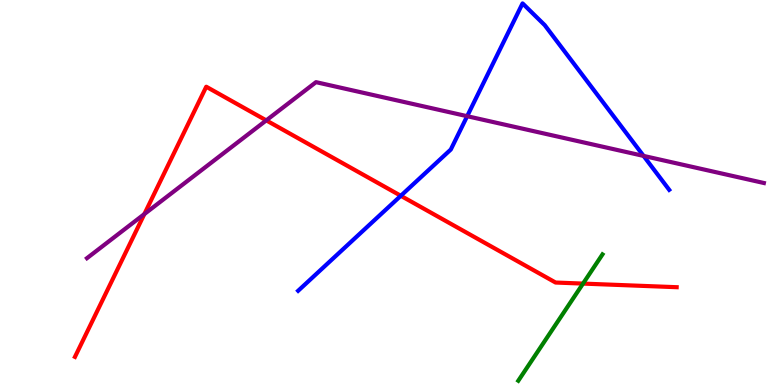[{'lines': ['blue', 'red'], 'intersections': [{'x': 5.17, 'y': 4.91}]}, {'lines': ['green', 'red'], 'intersections': [{'x': 7.52, 'y': 2.63}]}, {'lines': ['purple', 'red'], 'intersections': [{'x': 1.86, 'y': 4.44}, {'x': 3.44, 'y': 6.87}]}, {'lines': ['blue', 'green'], 'intersections': []}, {'lines': ['blue', 'purple'], 'intersections': [{'x': 6.03, 'y': 6.98}, {'x': 8.3, 'y': 5.95}]}, {'lines': ['green', 'purple'], 'intersections': []}]